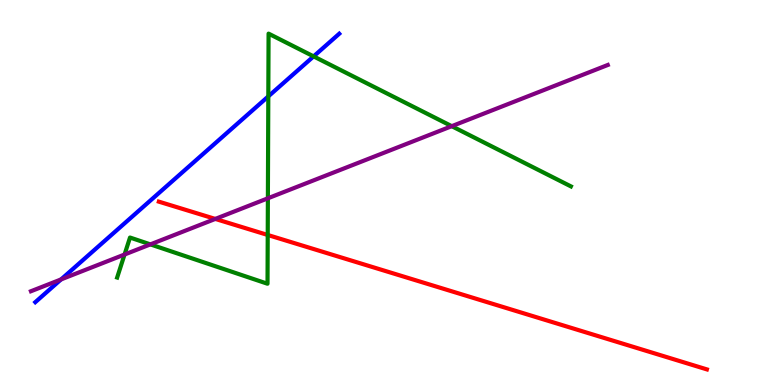[{'lines': ['blue', 'red'], 'intersections': []}, {'lines': ['green', 'red'], 'intersections': [{'x': 3.45, 'y': 3.9}]}, {'lines': ['purple', 'red'], 'intersections': [{'x': 2.78, 'y': 4.31}]}, {'lines': ['blue', 'green'], 'intersections': [{'x': 3.46, 'y': 7.5}, {'x': 4.05, 'y': 8.54}]}, {'lines': ['blue', 'purple'], 'intersections': [{'x': 0.788, 'y': 2.74}]}, {'lines': ['green', 'purple'], 'intersections': [{'x': 1.61, 'y': 3.39}, {'x': 1.94, 'y': 3.65}, {'x': 3.46, 'y': 4.85}, {'x': 5.83, 'y': 6.72}]}]